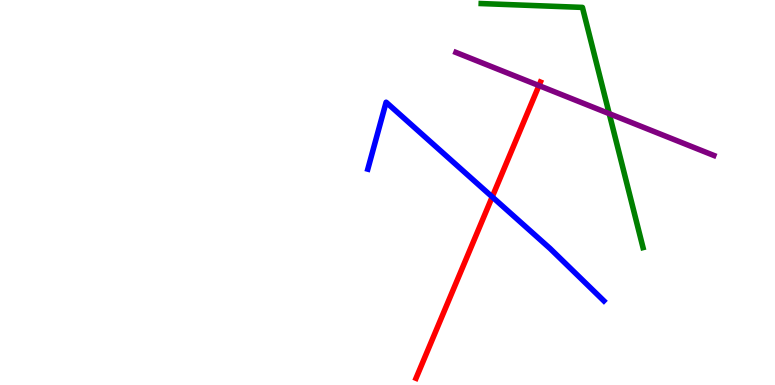[{'lines': ['blue', 'red'], 'intersections': [{'x': 6.35, 'y': 4.89}]}, {'lines': ['green', 'red'], 'intersections': []}, {'lines': ['purple', 'red'], 'intersections': [{'x': 6.95, 'y': 7.78}]}, {'lines': ['blue', 'green'], 'intersections': []}, {'lines': ['blue', 'purple'], 'intersections': []}, {'lines': ['green', 'purple'], 'intersections': [{'x': 7.86, 'y': 7.05}]}]